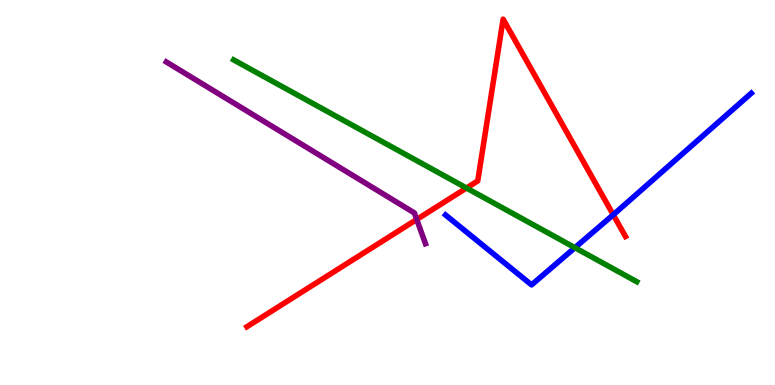[{'lines': ['blue', 'red'], 'intersections': [{'x': 7.91, 'y': 4.42}]}, {'lines': ['green', 'red'], 'intersections': [{'x': 6.02, 'y': 5.12}]}, {'lines': ['purple', 'red'], 'intersections': [{'x': 5.38, 'y': 4.3}]}, {'lines': ['blue', 'green'], 'intersections': [{'x': 7.42, 'y': 3.57}]}, {'lines': ['blue', 'purple'], 'intersections': []}, {'lines': ['green', 'purple'], 'intersections': []}]